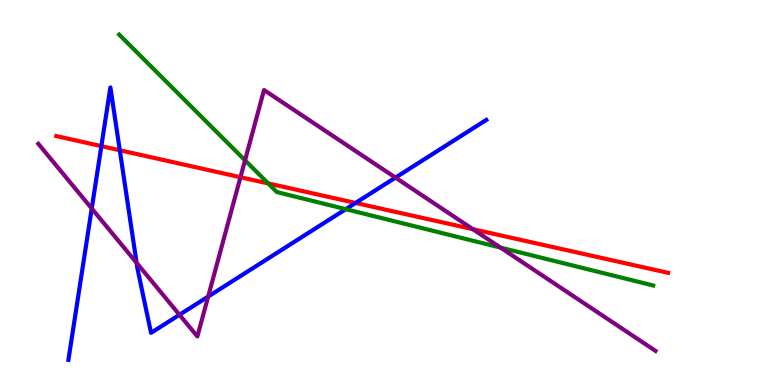[{'lines': ['blue', 'red'], 'intersections': [{'x': 1.31, 'y': 6.2}, {'x': 1.55, 'y': 6.1}, {'x': 4.59, 'y': 4.73}]}, {'lines': ['green', 'red'], 'intersections': [{'x': 3.46, 'y': 5.24}]}, {'lines': ['purple', 'red'], 'intersections': [{'x': 3.1, 'y': 5.4}, {'x': 6.1, 'y': 4.05}]}, {'lines': ['blue', 'green'], 'intersections': [{'x': 4.46, 'y': 4.57}]}, {'lines': ['blue', 'purple'], 'intersections': [{'x': 1.18, 'y': 4.58}, {'x': 1.76, 'y': 3.17}, {'x': 2.32, 'y': 1.82}, {'x': 2.69, 'y': 2.3}, {'x': 5.1, 'y': 5.39}]}, {'lines': ['green', 'purple'], 'intersections': [{'x': 3.16, 'y': 5.84}, {'x': 6.46, 'y': 3.57}]}]